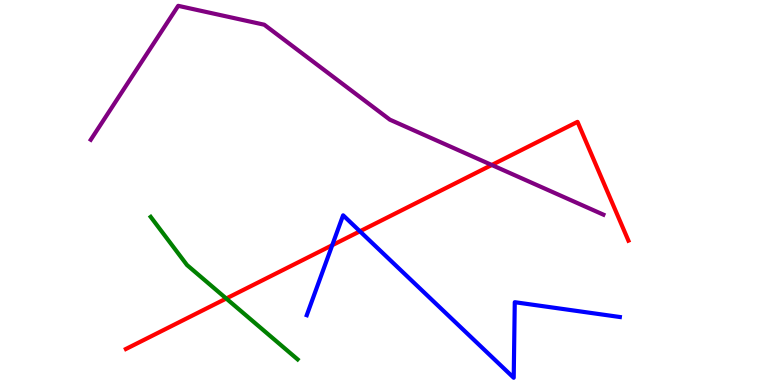[{'lines': ['blue', 'red'], 'intersections': [{'x': 4.29, 'y': 3.63}, {'x': 4.64, 'y': 3.99}]}, {'lines': ['green', 'red'], 'intersections': [{'x': 2.92, 'y': 2.25}]}, {'lines': ['purple', 'red'], 'intersections': [{'x': 6.35, 'y': 5.71}]}, {'lines': ['blue', 'green'], 'intersections': []}, {'lines': ['blue', 'purple'], 'intersections': []}, {'lines': ['green', 'purple'], 'intersections': []}]